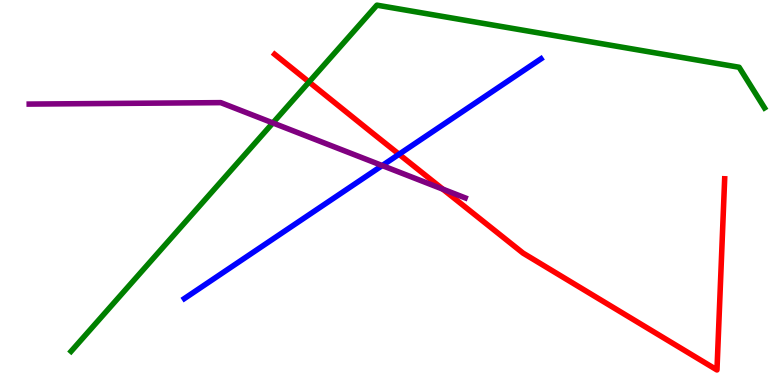[{'lines': ['blue', 'red'], 'intersections': [{'x': 5.15, 'y': 5.99}]}, {'lines': ['green', 'red'], 'intersections': [{'x': 3.99, 'y': 7.87}]}, {'lines': ['purple', 'red'], 'intersections': [{'x': 5.71, 'y': 5.09}]}, {'lines': ['blue', 'green'], 'intersections': []}, {'lines': ['blue', 'purple'], 'intersections': [{'x': 4.93, 'y': 5.7}]}, {'lines': ['green', 'purple'], 'intersections': [{'x': 3.52, 'y': 6.81}]}]